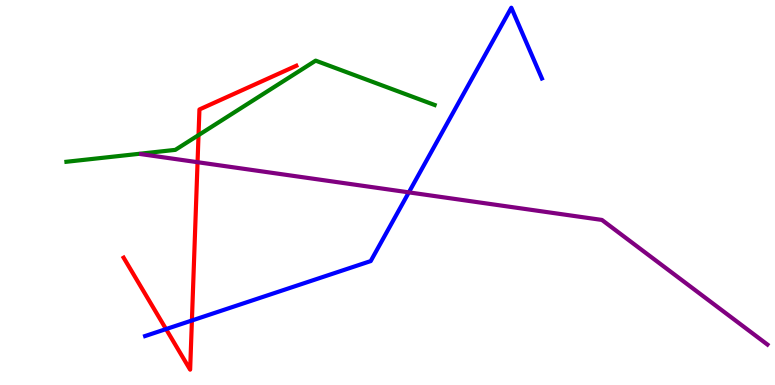[{'lines': ['blue', 'red'], 'intersections': [{'x': 2.14, 'y': 1.45}, {'x': 2.48, 'y': 1.68}]}, {'lines': ['green', 'red'], 'intersections': [{'x': 2.56, 'y': 6.49}]}, {'lines': ['purple', 'red'], 'intersections': [{'x': 2.55, 'y': 5.79}]}, {'lines': ['blue', 'green'], 'intersections': []}, {'lines': ['blue', 'purple'], 'intersections': [{'x': 5.28, 'y': 5.0}]}, {'lines': ['green', 'purple'], 'intersections': []}]